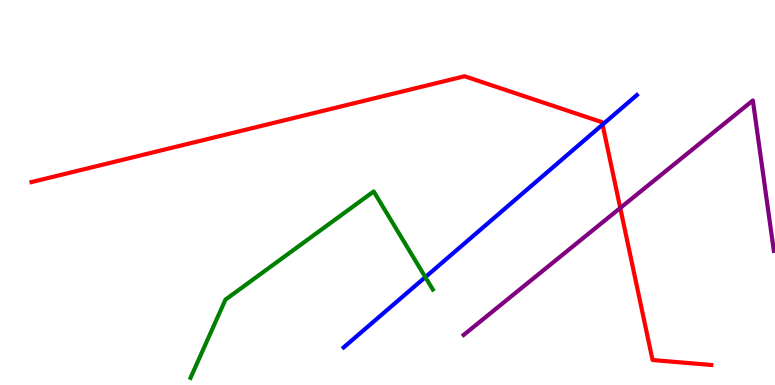[{'lines': ['blue', 'red'], 'intersections': [{'x': 7.77, 'y': 6.76}]}, {'lines': ['green', 'red'], 'intersections': []}, {'lines': ['purple', 'red'], 'intersections': [{'x': 8.0, 'y': 4.6}]}, {'lines': ['blue', 'green'], 'intersections': [{'x': 5.49, 'y': 2.8}]}, {'lines': ['blue', 'purple'], 'intersections': []}, {'lines': ['green', 'purple'], 'intersections': []}]